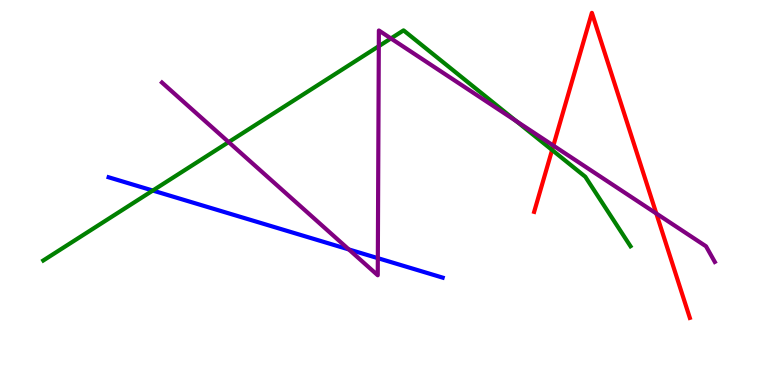[{'lines': ['blue', 'red'], 'intersections': []}, {'lines': ['green', 'red'], 'intersections': [{'x': 7.12, 'y': 6.1}]}, {'lines': ['purple', 'red'], 'intersections': [{'x': 7.14, 'y': 6.22}, {'x': 8.47, 'y': 4.45}]}, {'lines': ['blue', 'green'], 'intersections': [{'x': 1.97, 'y': 5.05}]}, {'lines': ['blue', 'purple'], 'intersections': [{'x': 4.5, 'y': 3.52}, {'x': 4.88, 'y': 3.29}]}, {'lines': ['green', 'purple'], 'intersections': [{'x': 2.95, 'y': 6.31}, {'x': 4.89, 'y': 8.8}, {'x': 5.04, 'y': 9.0}, {'x': 6.66, 'y': 6.86}]}]